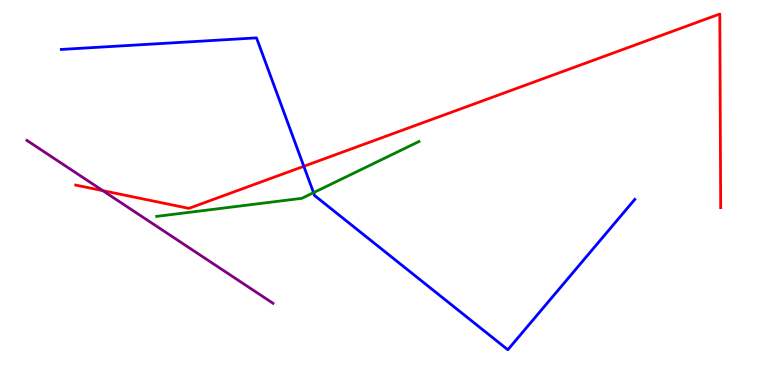[{'lines': ['blue', 'red'], 'intersections': [{'x': 3.92, 'y': 5.68}]}, {'lines': ['green', 'red'], 'intersections': []}, {'lines': ['purple', 'red'], 'intersections': [{'x': 1.33, 'y': 5.05}]}, {'lines': ['blue', 'green'], 'intersections': [{'x': 4.05, 'y': 5.0}]}, {'lines': ['blue', 'purple'], 'intersections': []}, {'lines': ['green', 'purple'], 'intersections': []}]